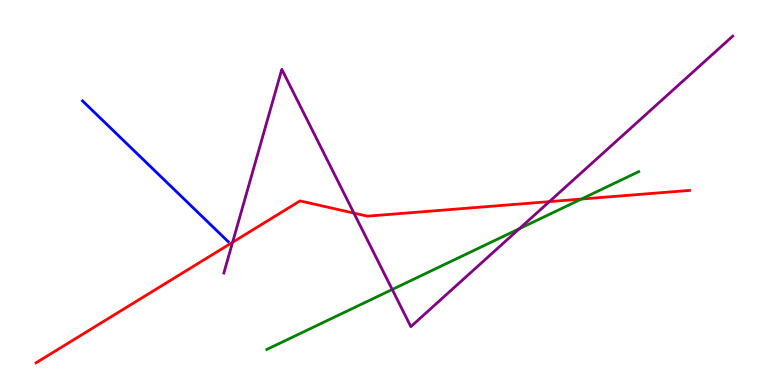[{'lines': ['blue', 'red'], 'intersections': []}, {'lines': ['green', 'red'], 'intersections': [{'x': 7.5, 'y': 4.83}]}, {'lines': ['purple', 'red'], 'intersections': [{'x': 3.0, 'y': 3.71}, {'x': 4.57, 'y': 4.46}, {'x': 7.09, 'y': 4.76}]}, {'lines': ['blue', 'green'], 'intersections': []}, {'lines': ['blue', 'purple'], 'intersections': []}, {'lines': ['green', 'purple'], 'intersections': [{'x': 5.06, 'y': 2.48}, {'x': 6.7, 'y': 4.06}]}]